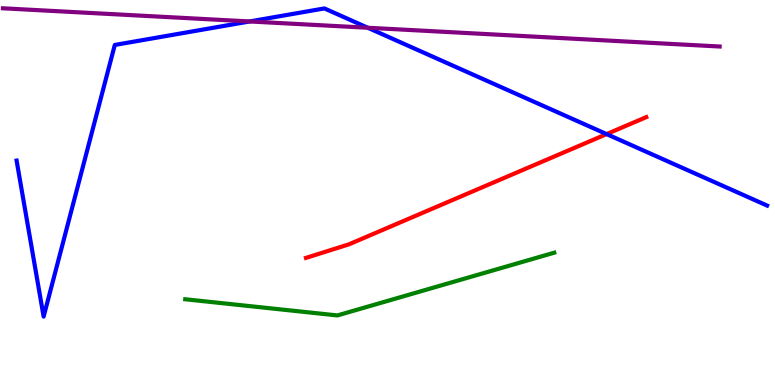[{'lines': ['blue', 'red'], 'intersections': [{'x': 7.83, 'y': 6.52}]}, {'lines': ['green', 'red'], 'intersections': []}, {'lines': ['purple', 'red'], 'intersections': []}, {'lines': ['blue', 'green'], 'intersections': []}, {'lines': ['blue', 'purple'], 'intersections': [{'x': 3.22, 'y': 9.44}, {'x': 4.75, 'y': 9.28}]}, {'lines': ['green', 'purple'], 'intersections': []}]